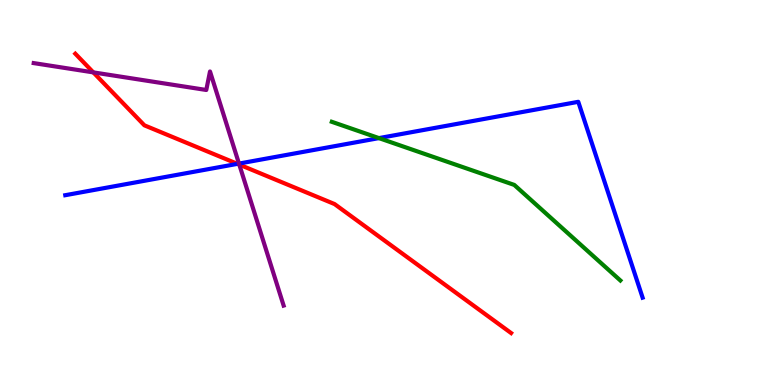[{'lines': ['blue', 'red'], 'intersections': [{'x': 3.06, 'y': 5.74}]}, {'lines': ['green', 'red'], 'intersections': []}, {'lines': ['purple', 'red'], 'intersections': [{'x': 1.2, 'y': 8.12}, {'x': 3.09, 'y': 5.72}]}, {'lines': ['blue', 'green'], 'intersections': [{'x': 4.89, 'y': 6.41}]}, {'lines': ['blue', 'purple'], 'intersections': [{'x': 3.08, 'y': 5.75}]}, {'lines': ['green', 'purple'], 'intersections': []}]